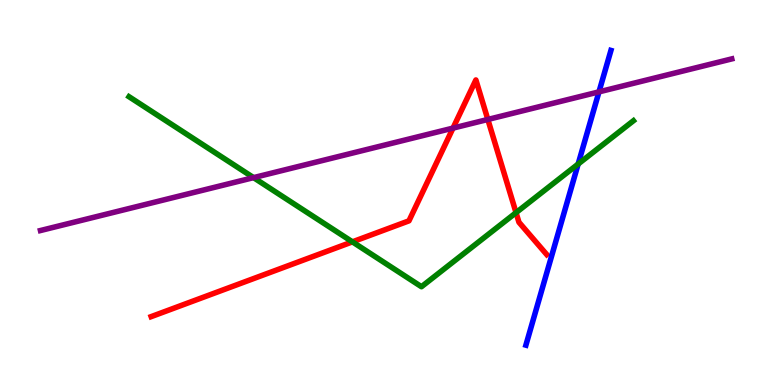[{'lines': ['blue', 'red'], 'intersections': []}, {'lines': ['green', 'red'], 'intersections': [{'x': 4.55, 'y': 3.72}, {'x': 6.66, 'y': 4.48}]}, {'lines': ['purple', 'red'], 'intersections': [{'x': 5.85, 'y': 6.67}, {'x': 6.29, 'y': 6.9}]}, {'lines': ['blue', 'green'], 'intersections': [{'x': 7.46, 'y': 5.74}]}, {'lines': ['blue', 'purple'], 'intersections': [{'x': 7.73, 'y': 7.61}]}, {'lines': ['green', 'purple'], 'intersections': [{'x': 3.27, 'y': 5.39}]}]